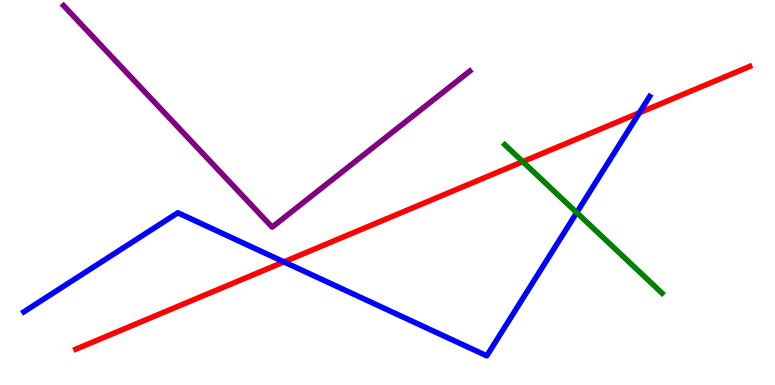[{'lines': ['blue', 'red'], 'intersections': [{'x': 3.66, 'y': 3.2}, {'x': 8.25, 'y': 7.07}]}, {'lines': ['green', 'red'], 'intersections': [{'x': 6.75, 'y': 5.8}]}, {'lines': ['purple', 'red'], 'intersections': []}, {'lines': ['blue', 'green'], 'intersections': [{'x': 7.44, 'y': 4.48}]}, {'lines': ['blue', 'purple'], 'intersections': []}, {'lines': ['green', 'purple'], 'intersections': []}]